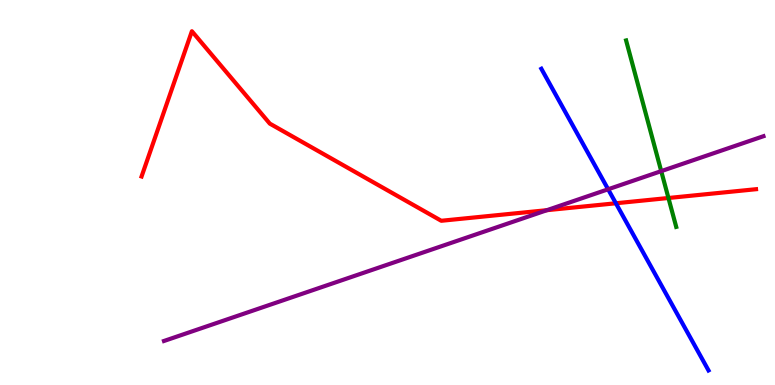[{'lines': ['blue', 'red'], 'intersections': [{'x': 7.95, 'y': 4.72}]}, {'lines': ['green', 'red'], 'intersections': [{'x': 8.63, 'y': 4.86}]}, {'lines': ['purple', 'red'], 'intersections': [{'x': 7.06, 'y': 4.54}]}, {'lines': ['blue', 'green'], 'intersections': []}, {'lines': ['blue', 'purple'], 'intersections': [{'x': 7.85, 'y': 5.08}]}, {'lines': ['green', 'purple'], 'intersections': [{'x': 8.53, 'y': 5.55}]}]